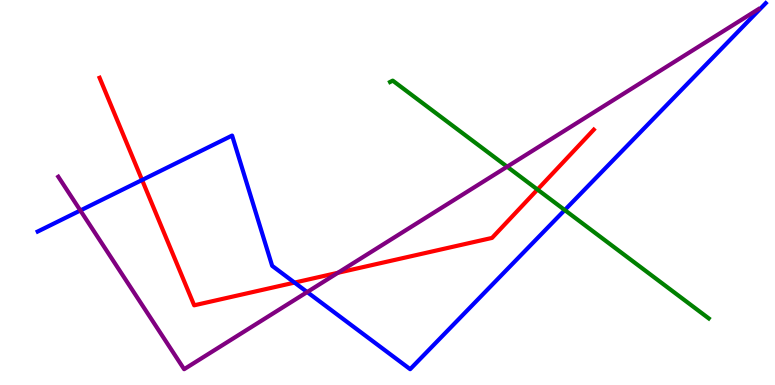[{'lines': ['blue', 'red'], 'intersections': [{'x': 1.83, 'y': 5.32}, {'x': 3.8, 'y': 2.66}]}, {'lines': ['green', 'red'], 'intersections': [{'x': 6.94, 'y': 5.08}]}, {'lines': ['purple', 'red'], 'intersections': [{'x': 4.36, 'y': 2.91}]}, {'lines': ['blue', 'green'], 'intersections': [{'x': 7.29, 'y': 4.54}]}, {'lines': ['blue', 'purple'], 'intersections': [{'x': 1.04, 'y': 4.53}, {'x': 3.96, 'y': 2.41}]}, {'lines': ['green', 'purple'], 'intersections': [{'x': 6.54, 'y': 5.67}]}]